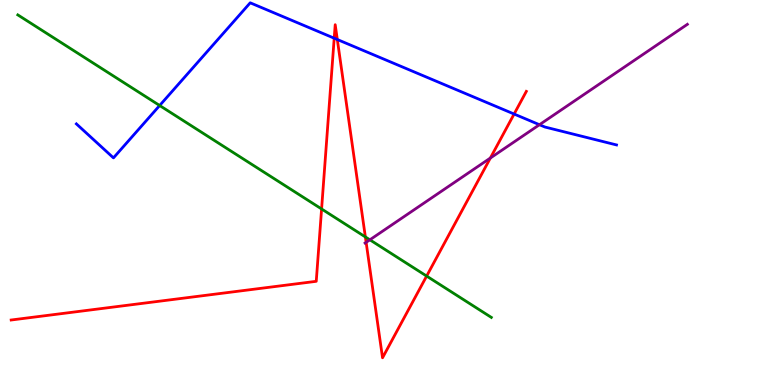[{'lines': ['blue', 'red'], 'intersections': [{'x': 4.31, 'y': 9.01}, {'x': 4.35, 'y': 8.97}, {'x': 6.63, 'y': 7.04}]}, {'lines': ['green', 'red'], 'intersections': [{'x': 4.15, 'y': 4.57}, {'x': 4.71, 'y': 3.85}, {'x': 5.51, 'y': 2.83}]}, {'lines': ['purple', 'red'], 'intersections': [{'x': 4.72, 'y': 3.71}, {'x': 6.33, 'y': 5.9}]}, {'lines': ['blue', 'green'], 'intersections': [{'x': 2.06, 'y': 7.26}]}, {'lines': ['blue', 'purple'], 'intersections': [{'x': 6.96, 'y': 6.76}]}, {'lines': ['green', 'purple'], 'intersections': [{'x': 4.77, 'y': 3.77}]}]